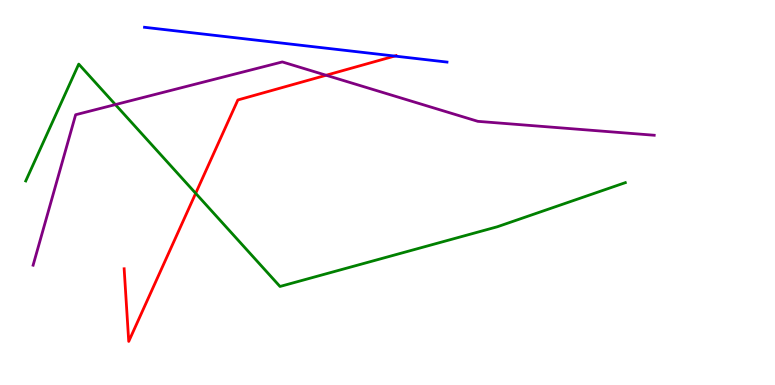[{'lines': ['blue', 'red'], 'intersections': [{'x': 5.09, 'y': 8.54}]}, {'lines': ['green', 'red'], 'intersections': [{'x': 2.52, 'y': 4.98}]}, {'lines': ['purple', 'red'], 'intersections': [{'x': 4.21, 'y': 8.05}]}, {'lines': ['blue', 'green'], 'intersections': []}, {'lines': ['blue', 'purple'], 'intersections': []}, {'lines': ['green', 'purple'], 'intersections': [{'x': 1.49, 'y': 7.28}]}]